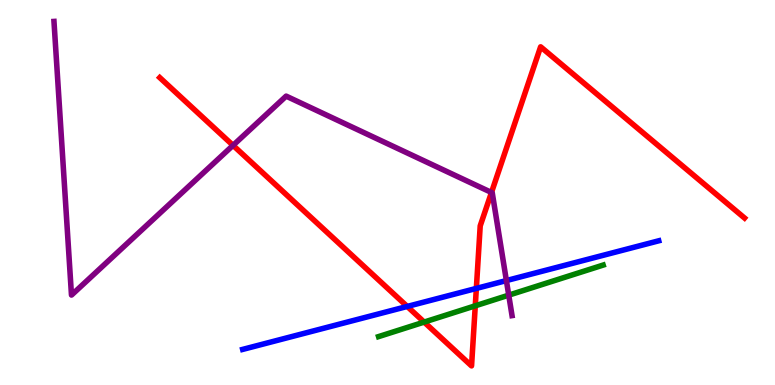[{'lines': ['blue', 'red'], 'intersections': [{'x': 5.25, 'y': 2.04}, {'x': 6.15, 'y': 2.51}]}, {'lines': ['green', 'red'], 'intersections': [{'x': 5.47, 'y': 1.63}, {'x': 6.13, 'y': 2.06}]}, {'lines': ['purple', 'red'], 'intersections': [{'x': 3.01, 'y': 6.22}, {'x': 6.34, 'y': 5.0}]}, {'lines': ['blue', 'green'], 'intersections': []}, {'lines': ['blue', 'purple'], 'intersections': [{'x': 6.53, 'y': 2.71}]}, {'lines': ['green', 'purple'], 'intersections': [{'x': 6.56, 'y': 2.33}]}]